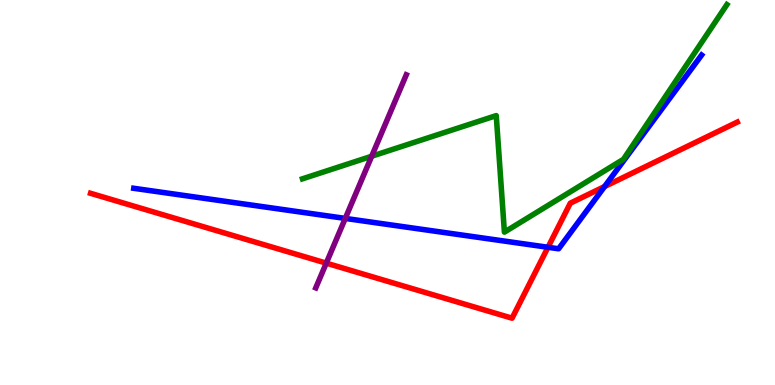[{'lines': ['blue', 'red'], 'intersections': [{'x': 7.07, 'y': 3.58}, {'x': 7.8, 'y': 5.15}]}, {'lines': ['green', 'red'], 'intersections': []}, {'lines': ['purple', 'red'], 'intersections': [{'x': 4.21, 'y': 3.17}]}, {'lines': ['blue', 'green'], 'intersections': []}, {'lines': ['blue', 'purple'], 'intersections': [{'x': 4.46, 'y': 4.33}]}, {'lines': ['green', 'purple'], 'intersections': [{'x': 4.8, 'y': 5.94}]}]